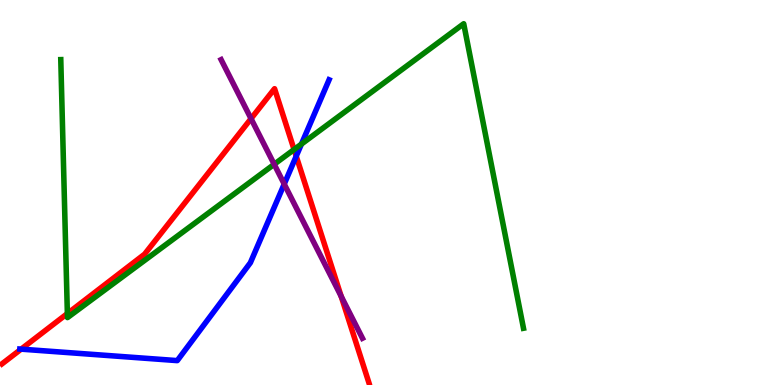[{'lines': ['blue', 'red'], 'intersections': [{'x': 0.273, 'y': 0.931}, {'x': 3.82, 'y': 5.94}]}, {'lines': ['green', 'red'], 'intersections': [{'x': 0.869, 'y': 1.86}, {'x': 3.79, 'y': 6.12}]}, {'lines': ['purple', 'red'], 'intersections': [{'x': 3.24, 'y': 6.92}, {'x': 4.4, 'y': 2.3}]}, {'lines': ['blue', 'green'], 'intersections': [{'x': 3.89, 'y': 6.26}]}, {'lines': ['blue', 'purple'], 'intersections': [{'x': 3.67, 'y': 5.22}]}, {'lines': ['green', 'purple'], 'intersections': [{'x': 3.54, 'y': 5.73}]}]